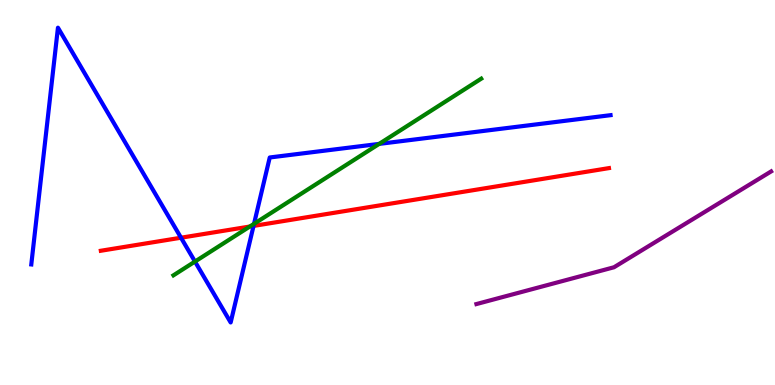[{'lines': ['blue', 'red'], 'intersections': [{'x': 2.34, 'y': 3.83}, {'x': 3.27, 'y': 4.13}]}, {'lines': ['green', 'red'], 'intersections': [{'x': 3.22, 'y': 4.12}]}, {'lines': ['purple', 'red'], 'intersections': []}, {'lines': ['blue', 'green'], 'intersections': [{'x': 2.52, 'y': 3.21}, {'x': 3.28, 'y': 4.19}, {'x': 4.89, 'y': 6.26}]}, {'lines': ['blue', 'purple'], 'intersections': []}, {'lines': ['green', 'purple'], 'intersections': []}]